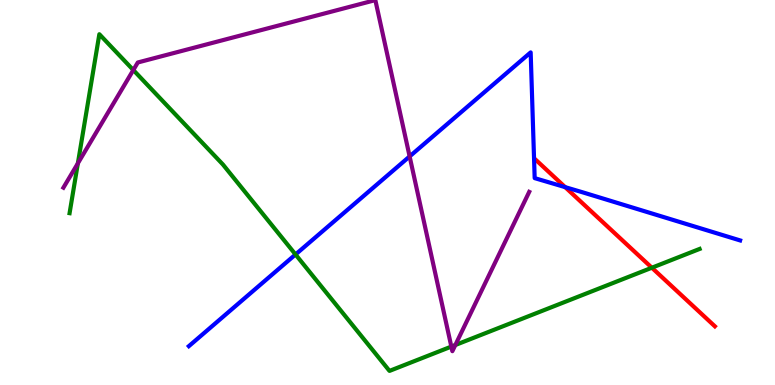[{'lines': ['blue', 'red'], 'intersections': [{'x': 7.29, 'y': 5.14}]}, {'lines': ['green', 'red'], 'intersections': [{'x': 8.41, 'y': 3.05}]}, {'lines': ['purple', 'red'], 'intersections': []}, {'lines': ['blue', 'green'], 'intersections': [{'x': 3.81, 'y': 3.39}]}, {'lines': ['blue', 'purple'], 'intersections': [{'x': 5.29, 'y': 5.94}]}, {'lines': ['green', 'purple'], 'intersections': [{'x': 1.0, 'y': 5.76}, {'x': 1.72, 'y': 8.18}, {'x': 5.82, 'y': 0.998}, {'x': 5.88, 'y': 1.04}]}]